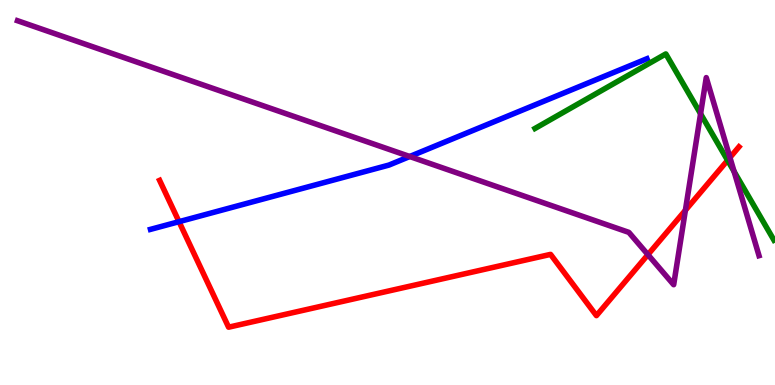[{'lines': ['blue', 'red'], 'intersections': [{'x': 2.31, 'y': 4.24}]}, {'lines': ['green', 'red'], 'intersections': [{'x': 9.39, 'y': 5.84}]}, {'lines': ['purple', 'red'], 'intersections': [{'x': 8.36, 'y': 3.39}, {'x': 8.84, 'y': 4.54}, {'x': 9.42, 'y': 5.91}]}, {'lines': ['blue', 'green'], 'intersections': []}, {'lines': ['blue', 'purple'], 'intersections': [{'x': 5.29, 'y': 5.93}]}, {'lines': ['green', 'purple'], 'intersections': [{'x': 9.04, 'y': 7.04}, {'x': 9.47, 'y': 5.55}]}]